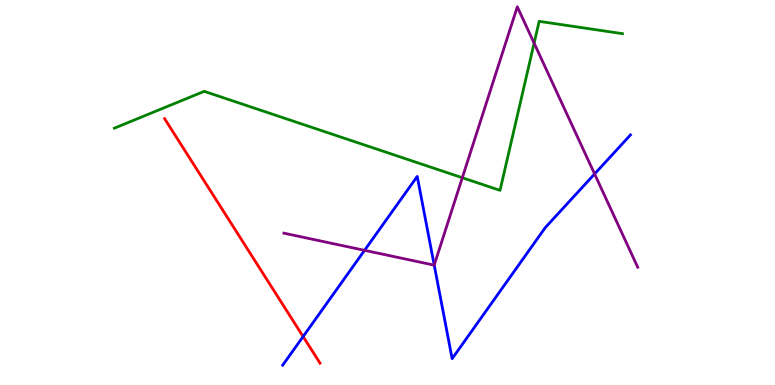[{'lines': ['blue', 'red'], 'intersections': [{'x': 3.91, 'y': 1.26}]}, {'lines': ['green', 'red'], 'intersections': []}, {'lines': ['purple', 'red'], 'intersections': []}, {'lines': ['blue', 'green'], 'intersections': []}, {'lines': ['blue', 'purple'], 'intersections': [{'x': 4.7, 'y': 3.5}, {'x': 5.6, 'y': 3.12}, {'x': 7.67, 'y': 5.48}]}, {'lines': ['green', 'purple'], 'intersections': [{'x': 5.97, 'y': 5.38}, {'x': 6.89, 'y': 8.88}]}]